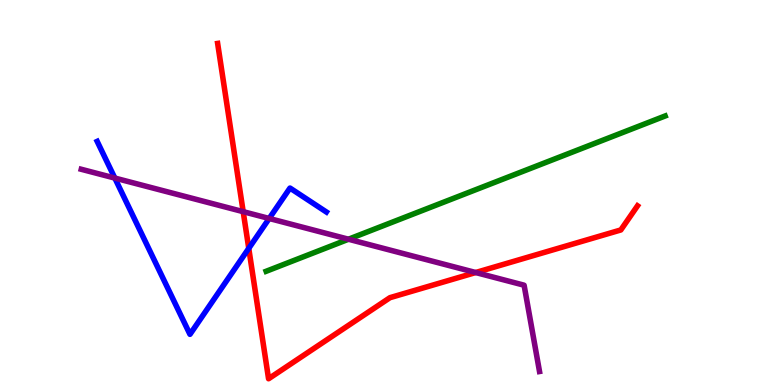[{'lines': ['blue', 'red'], 'intersections': [{'x': 3.21, 'y': 3.55}]}, {'lines': ['green', 'red'], 'intersections': []}, {'lines': ['purple', 'red'], 'intersections': [{'x': 3.14, 'y': 4.5}, {'x': 6.14, 'y': 2.92}]}, {'lines': ['blue', 'green'], 'intersections': []}, {'lines': ['blue', 'purple'], 'intersections': [{'x': 1.48, 'y': 5.37}, {'x': 3.47, 'y': 4.33}]}, {'lines': ['green', 'purple'], 'intersections': [{'x': 4.5, 'y': 3.79}]}]